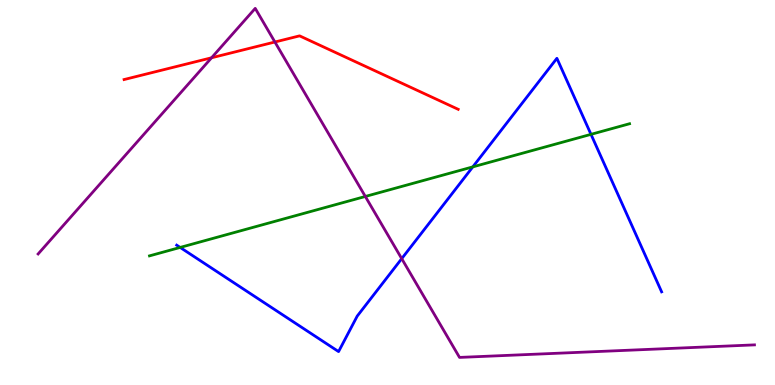[{'lines': ['blue', 'red'], 'intersections': []}, {'lines': ['green', 'red'], 'intersections': []}, {'lines': ['purple', 'red'], 'intersections': [{'x': 2.73, 'y': 8.5}, {'x': 3.55, 'y': 8.91}]}, {'lines': ['blue', 'green'], 'intersections': [{'x': 2.32, 'y': 3.57}, {'x': 6.1, 'y': 5.67}, {'x': 7.63, 'y': 6.51}]}, {'lines': ['blue', 'purple'], 'intersections': [{'x': 5.18, 'y': 3.28}]}, {'lines': ['green', 'purple'], 'intersections': [{'x': 4.71, 'y': 4.9}]}]